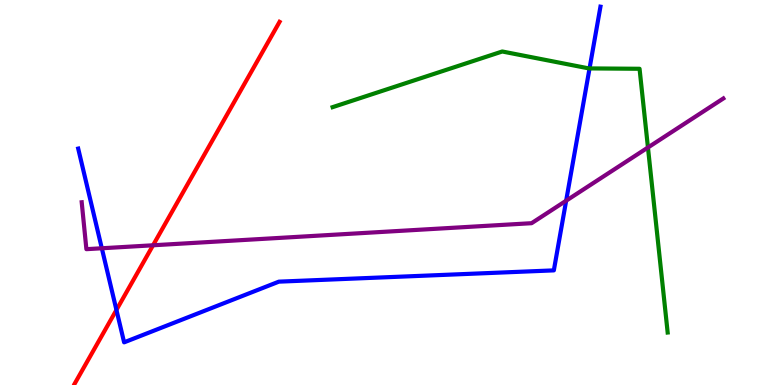[{'lines': ['blue', 'red'], 'intersections': [{'x': 1.5, 'y': 1.95}]}, {'lines': ['green', 'red'], 'intersections': []}, {'lines': ['purple', 'red'], 'intersections': [{'x': 1.97, 'y': 3.63}]}, {'lines': ['blue', 'green'], 'intersections': [{'x': 7.61, 'y': 8.22}]}, {'lines': ['blue', 'purple'], 'intersections': [{'x': 1.31, 'y': 3.55}, {'x': 7.31, 'y': 4.79}]}, {'lines': ['green', 'purple'], 'intersections': [{'x': 8.36, 'y': 6.17}]}]